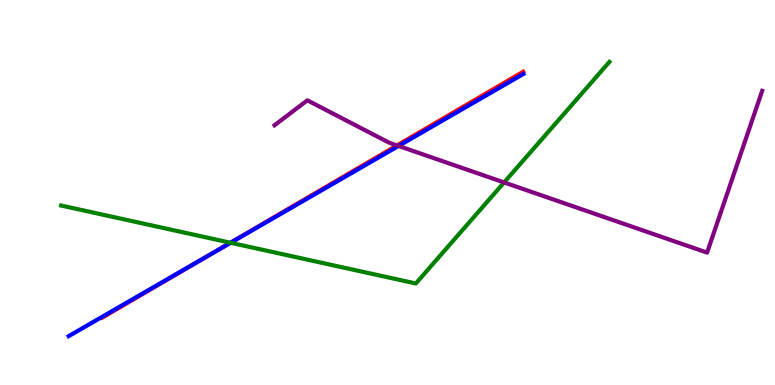[{'lines': ['blue', 'red'], 'intersections': [{'x': 2.73, 'y': 3.41}]}, {'lines': ['green', 'red'], 'intersections': [{'x': 2.97, 'y': 3.7}]}, {'lines': ['purple', 'red'], 'intersections': [{'x': 5.12, 'y': 6.22}]}, {'lines': ['blue', 'green'], 'intersections': [{'x': 2.98, 'y': 3.69}]}, {'lines': ['blue', 'purple'], 'intersections': [{'x': 5.14, 'y': 6.21}]}, {'lines': ['green', 'purple'], 'intersections': [{'x': 6.5, 'y': 5.26}]}]